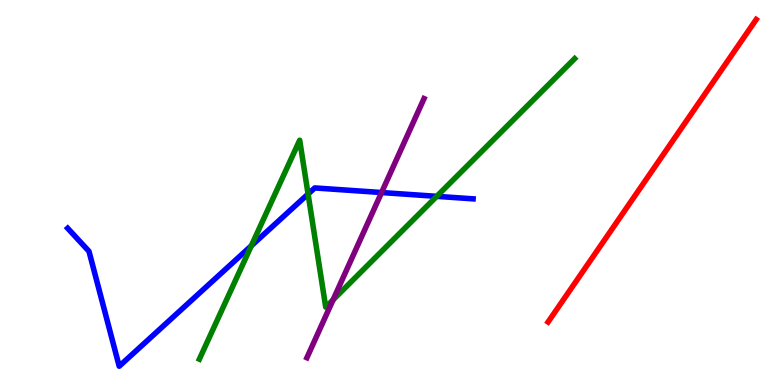[{'lines': ['blue', 'red'], 'intersections': []}, {'lines': ['green', 'red'], 'intersections': []}, {'lines': ['purple', 'red'], 'intersections': []}, {'lines': ['blue', 'green'], 'intersections': [{'x': 3.24, 'y': 3.62}, {'x': 3.98, 'y': 4.96}, {'x': 5.64, 'y': 4.9}]}, {'lines': ['blue', 'purple'], 'intersections': [{'x': 4.92, 'y': 5.0}]}, {'lines': ['green', 'purple'], 'intersections': [{'x': 4.3, 'y': 2.21}]}]